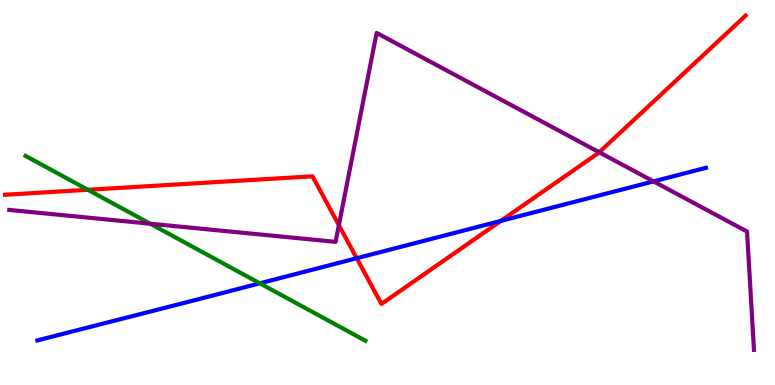[{'lines': ['blue', 'red'], 'intersections': [{'x': 4.6, 'y': 3.29}, {'x': 6.46, 'y': 4.26}]}, {'lines': ['green', 'red'], 'intersections': [{'x': 1.13, 'y': 5.07}]}, {'lines': ['purple', 'red'], 'intersections': [{'x': 4.37, 'y': 4.15}, {'x': 7.73, 'y': 6.04}]}, {'lines': ['blue', 'green'], 'intersections': [{'x': 3.35, 'y': 2.64}]}, {'lines': ['blue', 'purple'], 'intersections': [{'x': 8.43, 'y': 5.29}]}, {'lines': ['green', 'purple'], 'intersections': [{'x': 1.94, 'y': 4.19}]}]